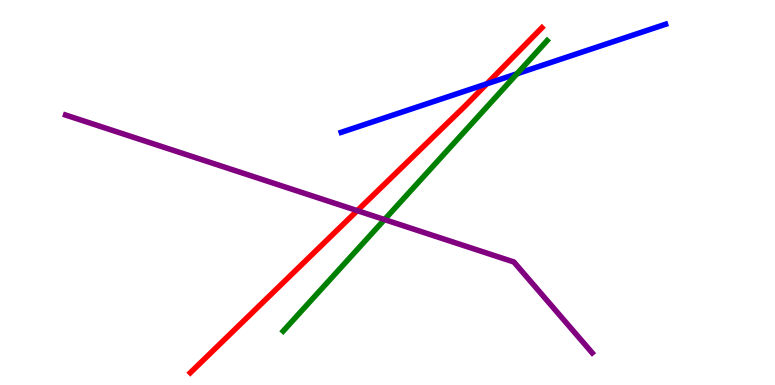[{'lines': ['blue', 'red'], 'intersections': [{'x': 6.28, 'y': 7.82}]}, {'lines': ['green', 'red'], 'intersections': []}, {'lines': ['purple', 'red'], 'intersections': [{'x': 4.61, 'y': 4.53}]}, {'lines': ['blue', 'green'], 'intersections': [{'x': 6.67, 'y': 8.08}]}, {'lines': ['blue', 'purple'], 'intersections': []}, {'lines': ['green', 'purple'], 'intersections': [{'x': 4.96, 'y': 4.3}]}]